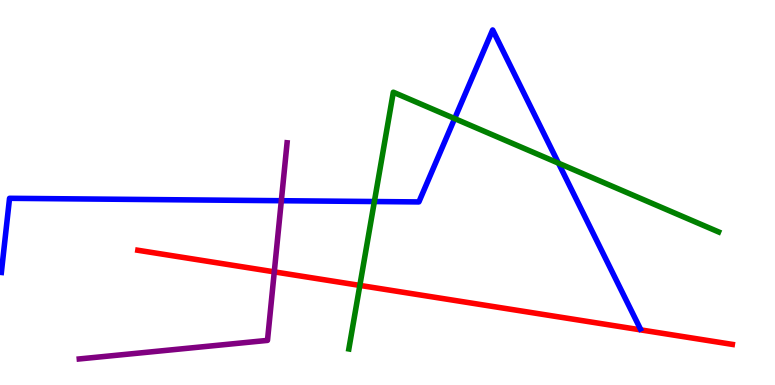[{'lines': ['blue', 'red'], 'intersections': []}, {'lines': ['green', 'red'], 'intersections': [{'x': 4.64, 'y': 2.59}]}, {'lines': ['purple', 'red'], 'intersections': [{'x': 3.54, 'y': 2.94}]}, {'lines': ['blue', 'green'], 'intersections': [{'x': 4.83, 'y': 4.77}, {'x': 5.87, 'y': 6.92}, {'x': 7.21, 'y': 5.76}]}, {'lines': ['blue', 'purple'], 'intersections': [{'x': 3.63, 'y': 4.79}]}, {'lines': ['green', 'purple'], 'intersections': []}]